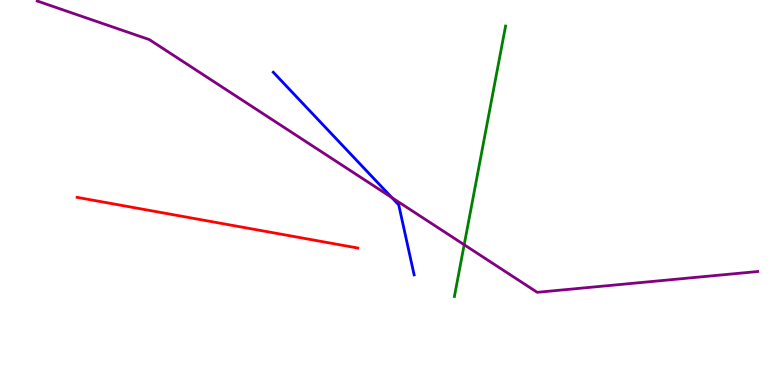[{'lines': ['blue', 'red'], 'intersections': []}, {'lines': ['green', 'red'], 'intersections': []}, {'lines': ['purple', 'red'], 'intersections': []}, {'lines': ['blue', 'green'], 'intersections': []}, {'lines': ['blue', 'purple'], 'intersections': [{'x': 5.06, 'y': 4.87}]}, {'lines': ['green', 'purple'], 'intersections': [{'x': 5.99, 'y': 3.64}]}]